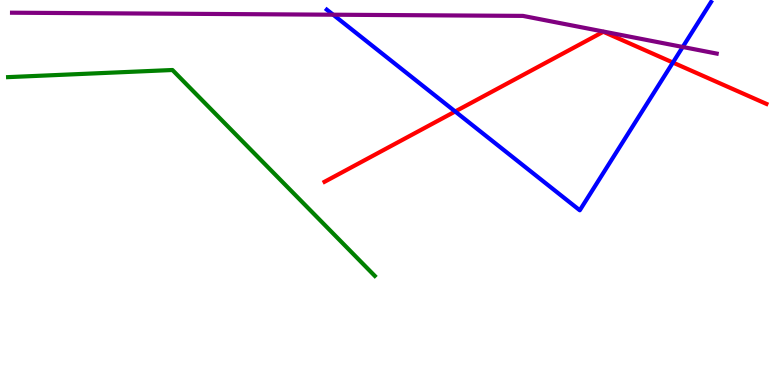[{'lines': ['blue', 'red'], 'intersections': [{'x': 5.87, 'y': 7.1}, {'x': 8.68, 'y': 8.38}]}, {'lines': ['green', 'red'], 'intersections': []}, {'lines': ['purple', 'red'], 'intersections': []}, {'lines': ['blue', 'green'], 'intersections': []}, {'lines': ['blue', 'purple'], 'intersections': [{'x': 4.3, 'y': 9.62}, {'x': 8.81, 'y': 8.78}]}, {'lines': ['green', 'purple'], 'intersections': []}]